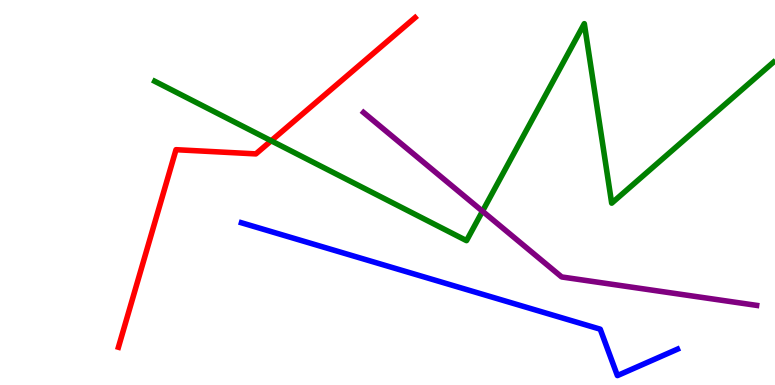[{'lines': ['blue', 'red'], 'intersections': []}, {'lines': ['green', 'red'], 'intersections': [{'x': 3.5, 'y': 6.34}]}, {'lines': ['purple', 'red'], 'intersections': []}, {'lines': ['blue', 'green'], 'intersections': []}, {'lines': ['blue', 'purple'], 'intersections': []}, {'lines': ['green', 'purple'], 'intersections': [{'x': 6.23, 'y': 4.51}]}]